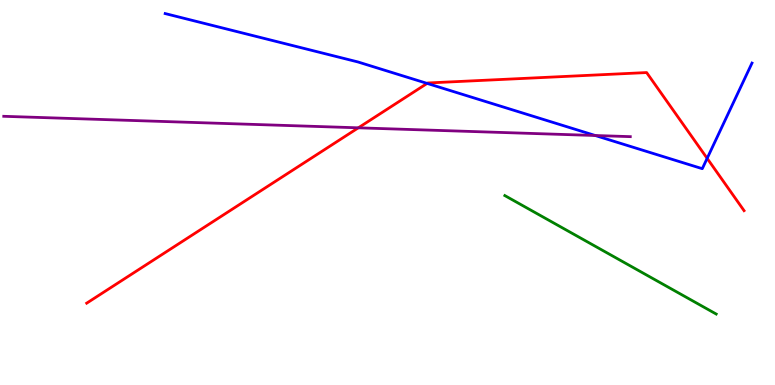[{'lines': ['blue', 'red'], 'intersections': [{'x': 5.51, 'y': 7.83}, {'x': 9.12, 'y': 5.89}]}, {'lines': ['green', 'red'], 'intersections': []}, {'lines': ['purple', 'red'], 'intersections': [{'x': 4.62, 'y': 6.68}]}, {'lines': ['blue', 'green'], 'intersections': []}, {'lines': ['blue', 'purple'], 'intersections': [{'x': 7.68, 'y': 6.48}]}, {'lines': ['green', 'purple'], 'intersections': []}]